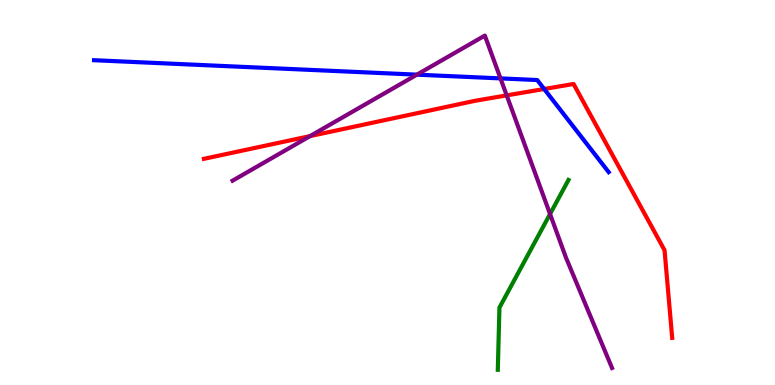[{'lines': ['blue', 'red'], 'intersections': [{'x': 7.02, 'y': 7.69}]}, {'lines': ['green', 'red'], 'intersections': []}, {'lines': ['purple', 'red'], 'intersections': [{'x': 4.0, 'y': 6.46}, {'x': 6.54, 'y': 7.52}]}, {'lines': ['blue', 'green'], 'intersections': []}, {'lines': ['blue', 'purple'], 'intersections': [{'x': 5.38, 'y': 8.06}, {'x': 6.46, 'y': 7.96}]}, {'lines': ['green', 'purple'], 'intersections': [{'x': 7.1, 'y': 4.44}]}]